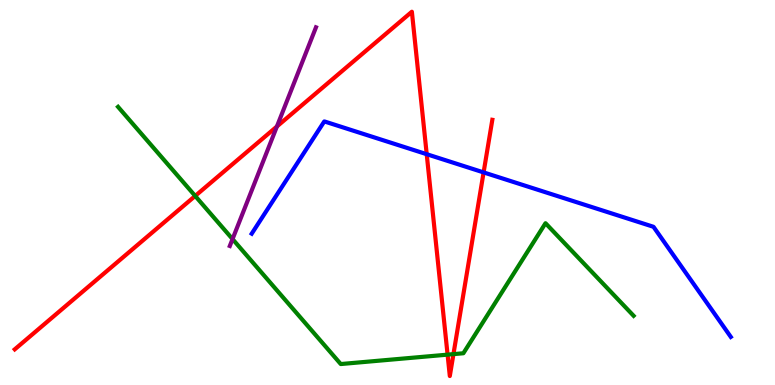[{'lines': ['blue', 'red'], 'intersections': [{'x': 5.51, 'y': 5.99}, {'x': 6.24, 'y': 5.52}]}, {'lines': ['green', 'red'], 'intersections': [{'x': 2.52, 'y': 4.91}, {'x': 5.78, 'y': 0.788}, {'x': 5.85, 'y': 0.802}]}, {'lines': ['purple', 'red'], 'intersections': [{'x': 3.57, 'y': 6.72}]}, {'lines': ['blue', 'green'], 'intersections': []}, {'lines': ['blue', 'purple'], 'intersections': []}, {'lines': ['green', 'purple'], 'intersections': [{'x': 3.0, 'y': 3.79}]}]